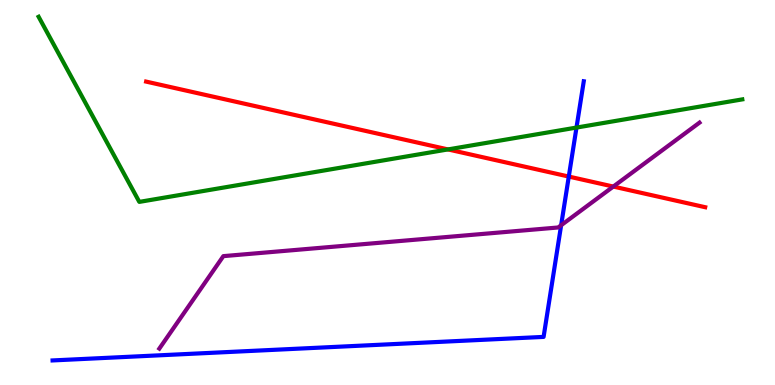[{'lines': ['blue', 'red'], 'intersections': [{'x': 7.34, 'y': 5.41}]}, {'lines': ['green', 'red'], 'intersections': [{'x': 5.78, 'y': 6.12}]}, {'lines': ['purple', 'red'], 'intersections': [{'x': 7.91, 'y': 5.15}]}, {'lines': ['blue', 'green'], 'intersections': [{'x': 7.44, 'y': 6.69}]}, {'lines': ['blue', 'purple'], 'intersections': [{'x': 7.24, 'y': 4.15}]}, {'lines': ['green', 'purple'], 'intersections': []}]